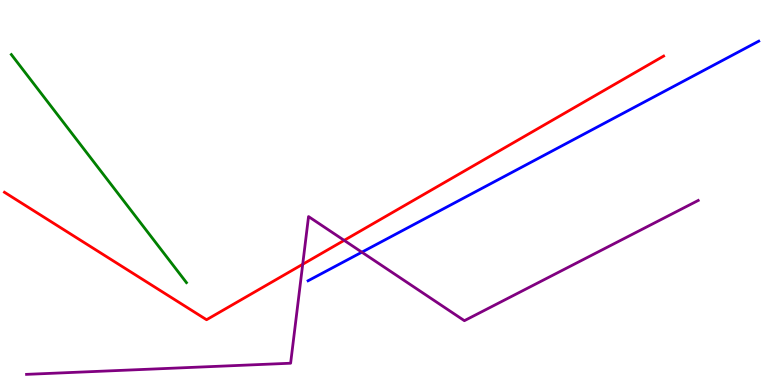[{'lines': ['blue', 'red'], 'intersections': []}, {'lines': ['green', 'red'], 'intersections': []}, {'lines': ['purple', 'red'], 'intersections': [{'x': 3.91, 'y': 3.14}, {'x': 4.44, 'y': 3.76}]}, {'lines': ['blue', 'green'], 'intersections': []}, {'lines': ['blue', 'purple'], 'intersections': [{'x': 4.67, 'y': 3.45}]}, {'lines': ['green', 'purple'], 'intersections': []}]